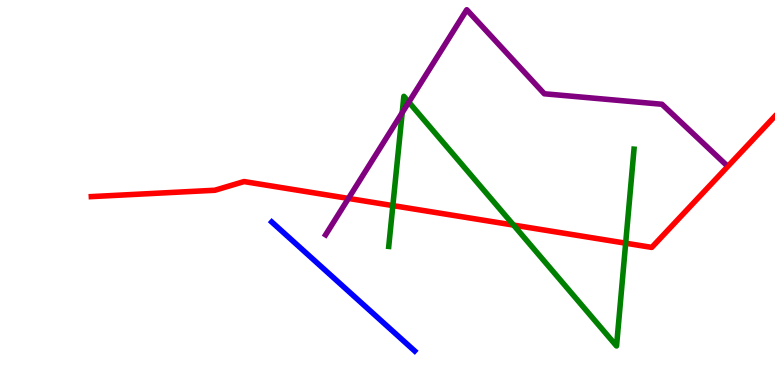[{'lines': ['blue', 'red'], 'intersections': []}, {'lines': ['green', 'red'], 'intersections': [{'x': 5.07, 'y': 4.66}, {'x': 6.63, 'y': 4.15}, {'x': 8.07, 'y': 3.68}]}, {'lines': ['purple', 'red'], 'intersections': [{'x': 4.5, 'y': 4.85}]}, {'lines': ['blue', 'green'], 'intersections': []}, {'lines': ['blue', 'purple'], 'intersections': []}, {'lines': ['green', 'purple'], 'intersections': [{'x': 5.19, 'y': 7.07}, {'x': 5.28, 'y': 7.35}]}]